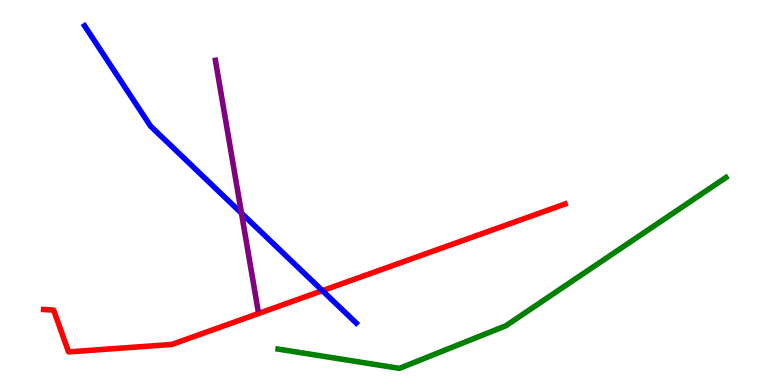[{'lines': ['blue', 'red'], 'intersections': [{'x': 4.16, 'y': 2.45}]}, {'lines': ['green', 'red'], 'intersections': []}, {'lines': ['purple', 'red'], 'intersections': []}, {'lines': ['blue', 'green'], 'intersections': []}, {'lines': ['blue', 'purple'], 'intersections': [{'x': 3.12, 'y': 4.46}]}, {'lines': ['green', 'purple'], 'intersections': []}]